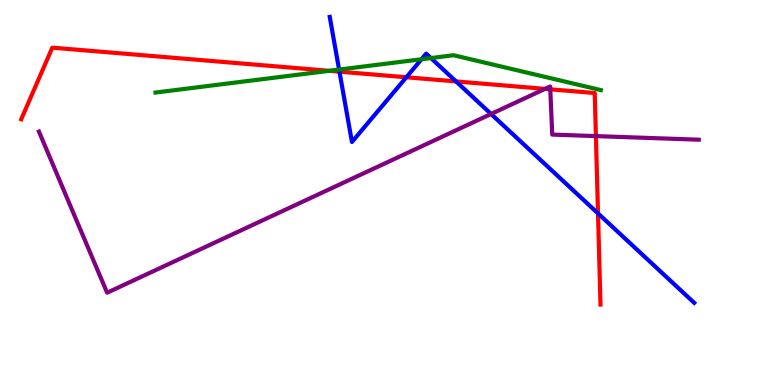[{'lines': ['blue', 'red'], 'intersections': [{'x': 4.38, 'y': 8.14}, {'x': 5.24, 'y': 7.99}, {'x': 5.88, 'y': 7.88}, {'x': 7.72, 'y': 4.46}]}, {'lines': ['green', 'red'], 'intersections': [{'x': 4.25, 'y': 8.16}]}, {'lines': ['purple', 'red'], 'intersections': [{'x': 7.03, 'y': 7.69}, {'x': 7.1, 'y': 7.68}, {'x': 7.69, 'y': 6.46}]}, {'lines': ['blue', 'green'], 'intersections': [{'x': 4.38, 'y': 8.19}, {'x': 5.44, 'y': 8.46}, {'x': 5.56, 'y': 8.49}]}, {'lines': ['blue', 'purple'], 'intersections': [{'x': 6.34, 'y': 7.04}]}, {'lines': ['green', 'purple'], 'intersections': []}]